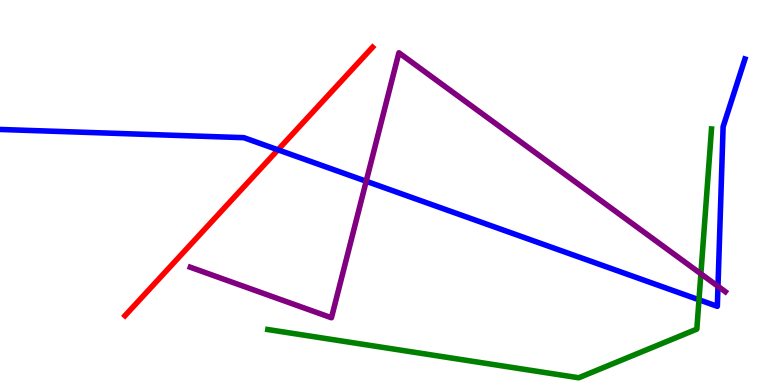[{'lines': ['blue', 'red'], 'intersections': [{'x': 3.59, 'y': 6.11}]}, {'lines': ['green', 'red'], 'intersections': []}, {'lines': ['purple', 'red'], 'intersections': []}, {'lines': ['blue', 'green'], 'intersections': [{'x': 9.02, 'y': 2.21}]}, {'lines': ['blue', 'purple'], 'intersections': [{'x': 4.73, 'y': 5.29}, {'x': 9.26, 'y': 2.56}]}, {'lines': ['green', 'purple'], 'intersections': [{'x': 9.04, 'y': 2.89}]}]